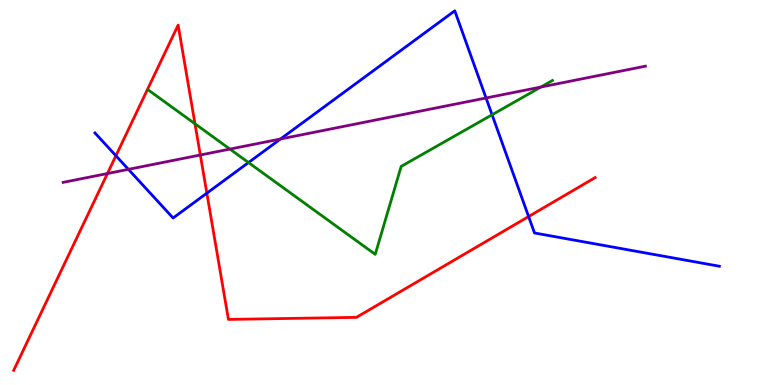[{'lines': ['blue', 'red'], 'intersections': [{'x': 1.5, 'y': 5.95}, {'x': 2.67, 'y': 4.98}, {'x': 6.82, 'y': 4.38}]}, {'lines': ['green', 'red'], 'intersections': [{'x': 2.52, 'y': 6.78}]}, {'lines': ['purple', 'red'], 'intersections': [{'x': 1.39, 'y': 5.49}, {'x': 2.58, 'y': 5.97}]}, {'lines': ['blue', 'green'], 'intersections': [{'x': 3.21, 'y': 5.78}, {'x': 6.35, 'y': 7.02}]}, {'lines': ['blue', 'purple'], 'intersections': [{'x': 1.66, 'y': 5.6}, {'x': 3.62, 'y': 6.39}, {'x': 6.27, 'y': 7.46}]}, {'lines': ['green', 'purple'], 'intersections': [{'x': 2.97, 'y': 6.13}, {'x': 6.98, 'y': 7.74}]}]